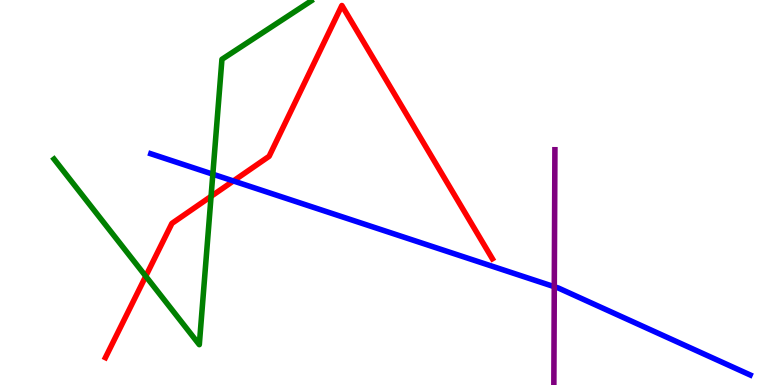[{'lines': ['blue', 'red'], 'intersections': [{'x': 3.01, 'y': 5.3}]}, {'lines': ['green', 'red'], 'intersections': [{'x': 1.88, 'y': 2.83}, {'x': 2.72, 'y': 4.9}]}, {'lines': ['purple', 'red'], 'intersections': []}, {'lines': ['blue', 'green'], 'intersections': [{'x': 2.75, 'y': 5.48}]}, {'lines': ['blue', 'purple'], 'intersections': [{'x': 7.15, 'y': 2.55}]}, {'lines': ['green', 'purple'], 'intersections': []}]